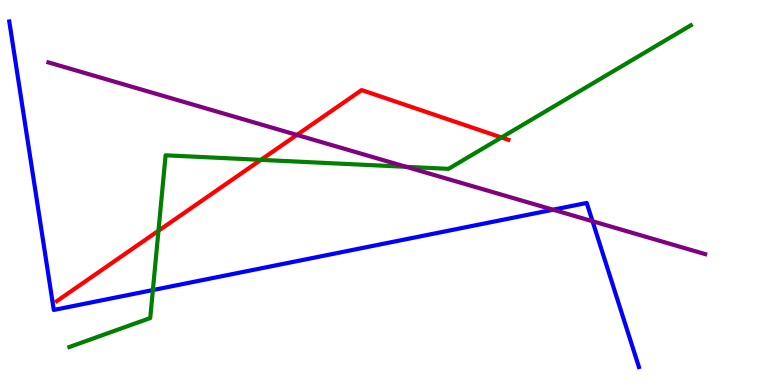[{'lines': ['blue', 'red'], 'intersections': []}, {'lines': ['green', 'red'], 'intersections': [{'x': 2.04, 'y': 4.01}, {'x': 3.37, 'y': 5.85}, {'x': 6.47, 'y': 6.43}]}, {'lines': ['purple', 'red'], 'intersections': [{'x': 3.83, 'y': 6.5}]}, {'lines': ['blue', 'green'], 'intersections': [{'x': 1.97, 'y': 2.47}]}, {'lines': ['blue', 'purple'], 'intersections': [{'x': 7.14, 'y': 4.55}, {'x': 7.65, 'y': 4.25}]}, {'lines': ['green', 'purple'], 'intersections': [{'x': 5.24, 'y': 5.67}]}]